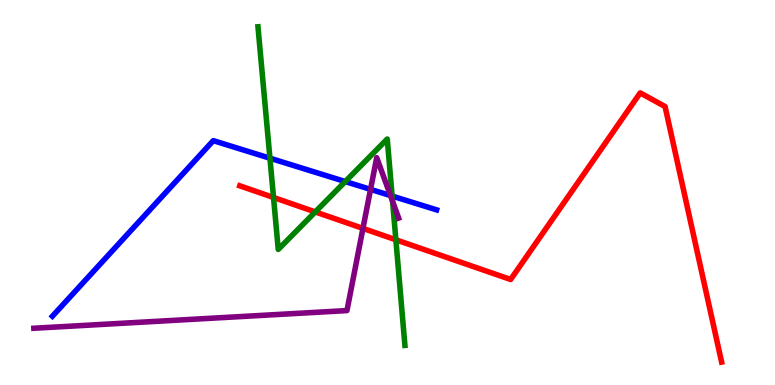[{'lines': ['blue', 'red'], 'intersections': []}, {'lines': ['green', 'red'], 'intersections': [{'x': 3.53, 'y': 4.87}, {'x': 4.07, 'y': 4.5}, {'x': 5.11, 'y': 3.77}]}, {'lines': ['purple', 'red'], 'intersections': [{'x': 4.68, 'y': 4.07}]}, {'lines': ['blue', 'green'], 'intersections': [{'x': 3.48, 'y': 5.89}, {'x': 4.45, 'y': 5.28}, {'x': 5.06, 'y': 4.91}]}, {'lines': ['blue', 'purple'], 'intersections': [{'x': 4.78, 'y': 5.08}, {'x': 5.04, 'y': 4.92}]}, {'lines': ['green', 'purple'], 'intersections': [{'x': 5.07, 'y': 4.77}]}]